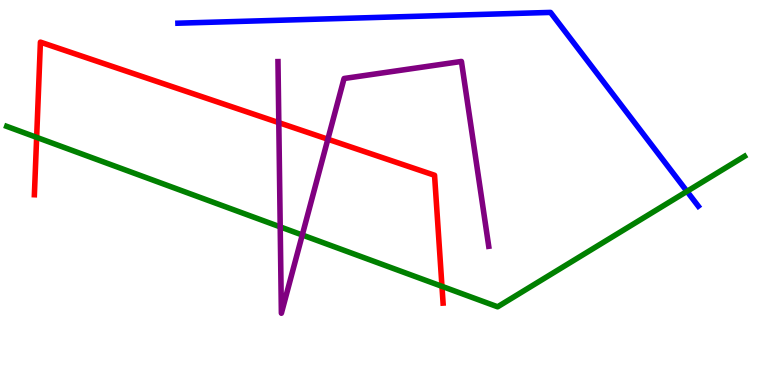[{'lines': ['blue', 'red'], 'intersections': []}, {'lines': ['green', 'red'], 'intersections': [{'x': 0.473, 'y': 6.43}, {'x': 5.7, 'y': 2.56}]}, {'lines': ['purple', 'red'], 'intersections': [{'x': 3.6, 'y': 6.81}, {'x': 4.23, 'y': 6.38}]}, {'lines': ['blue', 'green'], 'intersections': [{'x': 8.86, 'y': 5.03}]}, {'lines': ['blue', 'purple'], 'intersections': []}, {'lines': ['green', 'purple'], 'intersections': [{'x': 3.62, 'y': 4.11}, {'x': 3.9, 'y': 3.9}]}]